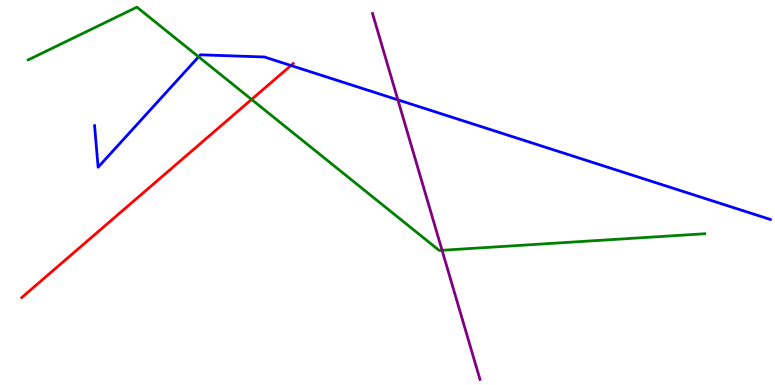[{'lines': ['blue', 'red'], 'intersections': [{'x': 3.75, 'y': 8.3}]}, {'lines': ['green', 'red'], 'intersections': [{'x': 3.25, 'y': 7.42}]}, {'lines': ['purple', 'red'], 'intersections': []}, {'lines': ['blue', 'green'], 'intersections': [{'x': 2.56, 'y': 8.52}]}, {'lines': ['blue', 'purple'], 'intersections': [{'x': 5.13, 'y': 7.41}]}, {'lines': ['green', 'purple'], 'intersections': [{'x': 5.7, 'y': 3.5}]}]